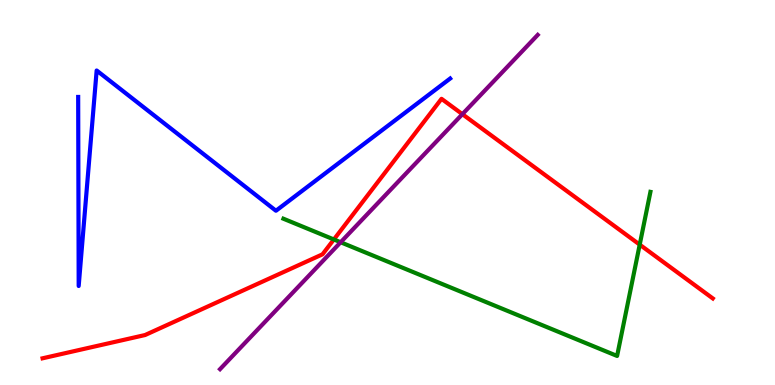[{'lines': ['blue', 'red'], 'intersections': []}, {'lines': ['green', 'red'], 'intersections': [{'x': 4.31, 'y': 3.78}, {'x': 8.25, 'y': 3.65}]}, {'lines': ['purple', 'red'], 'intersections': [{'x': 5.97, 'y': 7.03}]}, {'lines': ['blue', 'green'], 'intersections': []}, {'lines': ['blue', 'purple'], 'intersections': []}, {'lines': ['green', 'purple'], 'intersections': [{'x': 4.4, 'y': 3.71}]}]